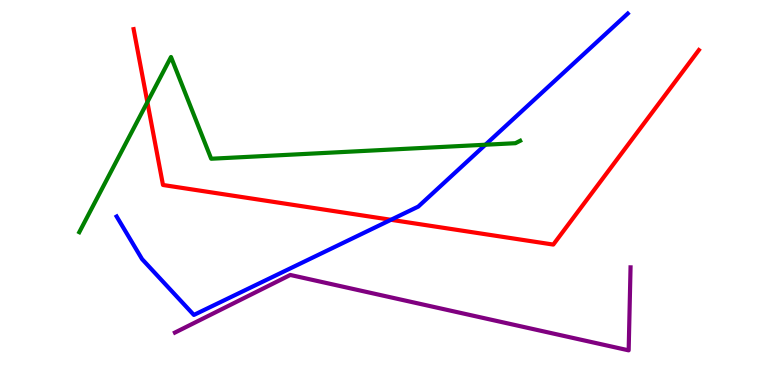[{'lines': ['blue', 'red'], 'intersections': [{'x': 5.04, 'y': 4.29}]}, {'lines': ['green', 'red'], 'intersections': [{'x': 1.9, 'y': 7.35}]}, {'lines': ['purple', 'red'], 'intersections': []}, {'lines': ['blue', 'green'], 'intersections': [{'x': 6.26, 'y': 6.24}]}, {'lines': ['blue', 'purple'], 'intersections': []}, {'lines': ['green', 'purple'], 'intersections': []}]